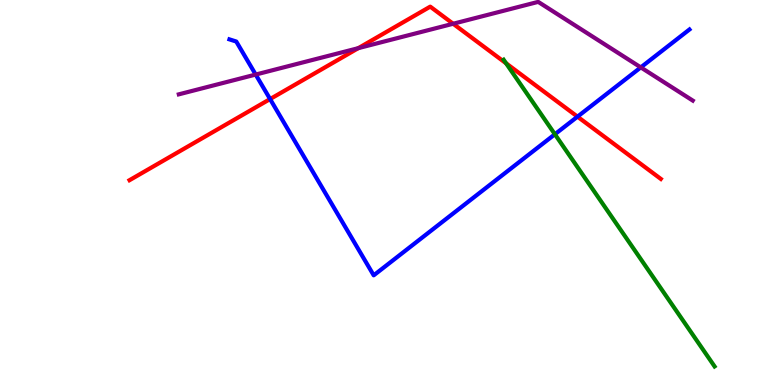[{'lines': ['blue', 'red'], 'intersections': [{'x': 3.49, 'y': 7.43}, {'x': 7.45, 'y': 6.97}]}, {'lines': ['green', 'red'], 'intersections': [{'x': 6.53, 'y': 8.36}]}, {'lines': ['purple', 'red'], 'intersections': [{'x': 4.62, 'y': 8.75}, {'x': 5.85, 'y': 9.38}]}, {'lines': ['blue', 'green'], 'intersections': [{'x': 7.16, 'y': 6.51}]}, {'lines': ['blue', 'purple'], 'intersections': [{'x': 3.3, 'y': 8.06}, {'x': 8.27, 'y': 8.25}]}, {'lines': ['green', 'purple'], 'intersections': []}]